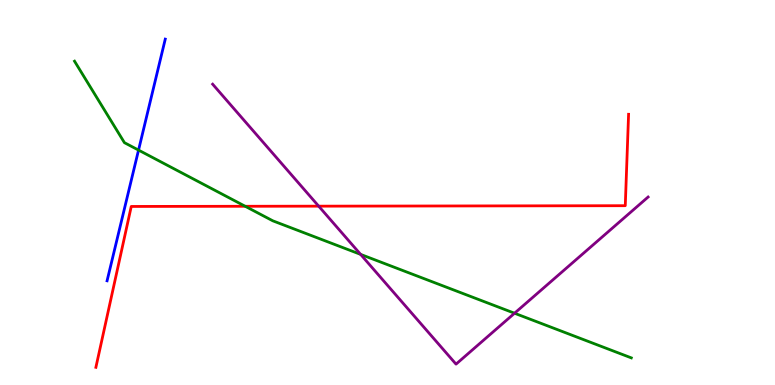[{'lines': ['blue', 'red'], 'intersections': []}, {'lines': ['green', 'red'], 'intersections': [{'x': 3.16, 'y': 4.64}]}, {'lines': ['purple', 'red'], 'intersections': [{'x': 4.11, 'y': 4.65}]}, {'lines': ['blue', 'green'], 'intersections': [{'x': 1.79, 'y': 6.1}]}, {'lines': ['blue', 'purple'], 'intersections': []}, {'lines': ['green', 'purple'], 'intersections': [{'x': 4.65, 'y': 3.39}, {'x': 6.64, 'y': 1.86}]}]